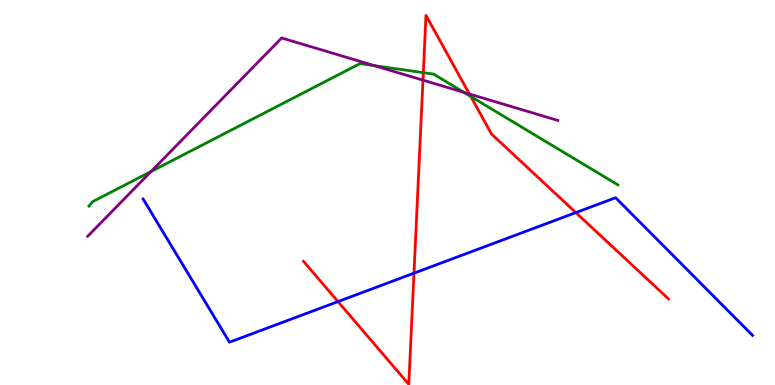[{'lines': ['blue', 'red'], 'intersections': [{'x': 4.36, 'y': 2.17}, {'x': 5.34, 'y': 2.9}, {'x': 7.43, 'y': 4.48}]}, {'lines': ['green', 'red'], 'intersections': [{'x': 5.46, 'y': 8.11}, {'x': 6.07, 'y': 7.49}]}, {'lines': ['purple', 'red'], 'intersections': [{'x': 5.46, 'y': 7.92}, {'x': 6.06, 'y': 7.56}]}, {'lines': ['blue', 'green'], 'intersections': []}, {'lines': ['blue', 'purple'], 'intersections': []}, {'lines': ['green', 'purple'], 'intersections': [{'x': 1.95, 'y': 5.55}, {'x': 4.83, 'y': 8.29}, {'x': 5.99, 'y': 7.6}]}]